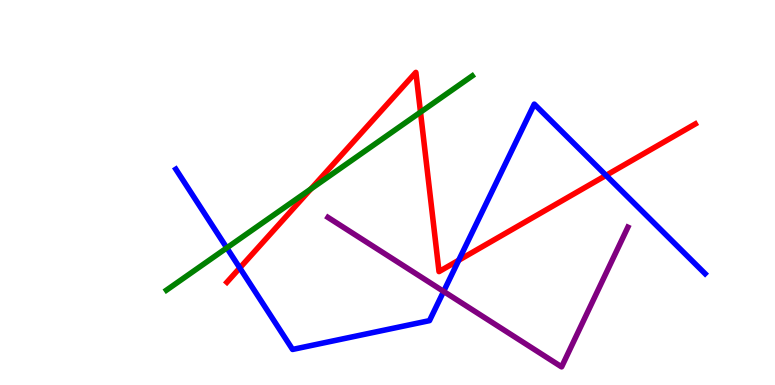[{'lines': ['blue', 'red'], 'intersections': [{'x': 3.09, 'y': 3.04}, {'x': 5.92, 'y': 3.24}, {'x': 7.82, 'y': 5.44}]}, {'lines': ['green', 'red'], 'intersections': [{'x': 4.01, 'y': 5.09}, {'x': 5.43, 'y': 7.09}]}, {'lines': ['purple', 'red'], 'intersections': []}, {'lines': ['blue', 'green'], 'intersections': [{'x': 2.93, 'y': 3.56}]}, {'lines': ['blue', 'purple'], 'intersections': [{'x': 5.72, 'y': 2.43}]}, {'lines': ['green', 'purple'], 'intersections': []}]